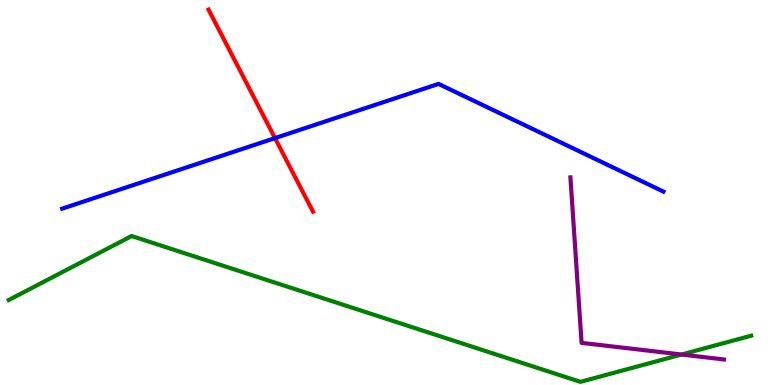[{'lines': ['blue', 'red'], 'intersections': [{'x': 3.55, 'y': 6.41}]}, {'lines': ['green', 'red'], 'intersections': []}, {'lines': ['purple', 'red'], 'intersections': []}, {'lines': ['blue', 'green'], 'intersections': []}, {'lines': ['blue', 'purple'], 'intersections': []}, {'lines': ['green', 'purple'], 'intersections': [{'x': 8.79, 'y': 0.792}]}]